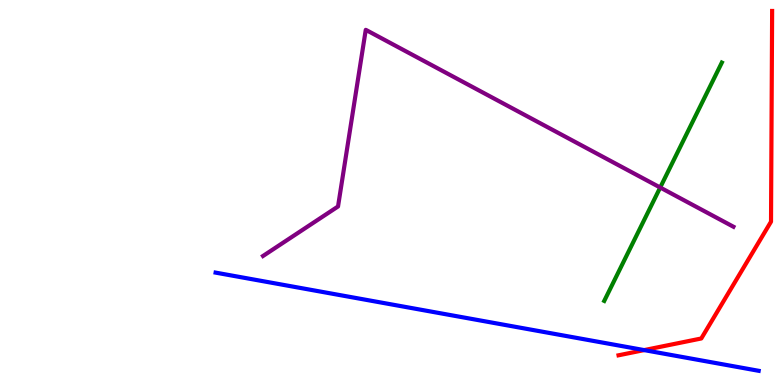[{'lines': ['blue', 'red'], 'intersections': [{'x': 8.31, 'y': 0.907}]}, {'lines': ['green', 'red'], 'intersections': []}, {'lines': ['purple', 'red'], 'intersections': []}, {'lines': ['blue', 'green'], 'intersections': []}, {'lines': ['blue', 'purple'], 'intersections': []}, {'lines': ['green', 'purple'], 'intersections': [{'x': 8.52, 'y': 5.13}]}]